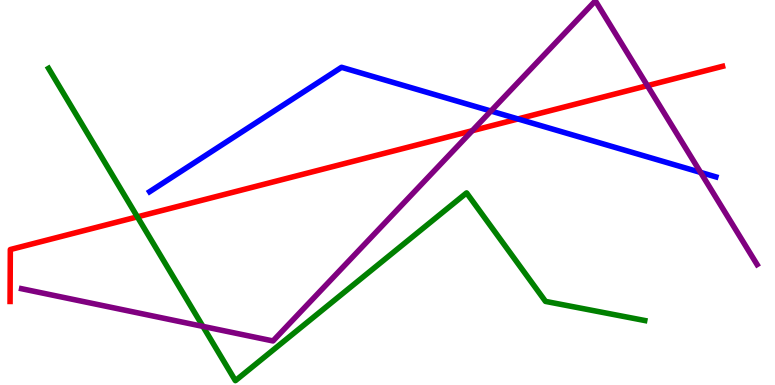[{'lines': ['blue', 'red'], 'intersections': [{'x': 6.68, 'y': 6.91}]}, {'lines': ['green', 'red'], 'intersections': [{'x': 1.77, 'y': 4.37}]}, {'lines': ['purple', 'red'], 'intersections': [{'x': 6.09, 'y': 6.61}, {'x': 8.35, 'y': 7.78}]}, {'lines': ['blue', 'green'], 'intersections': []}, {'lines': ['blue', 'purple'], 'intersections': [{'x': 6.33, 'y': 7.12}, {'x': 9.04, 'y': 5.52}]}, {'lines': ['green', 'purple'], 'intersections': [{'x': 2.62, 'y': 1.52}]}]